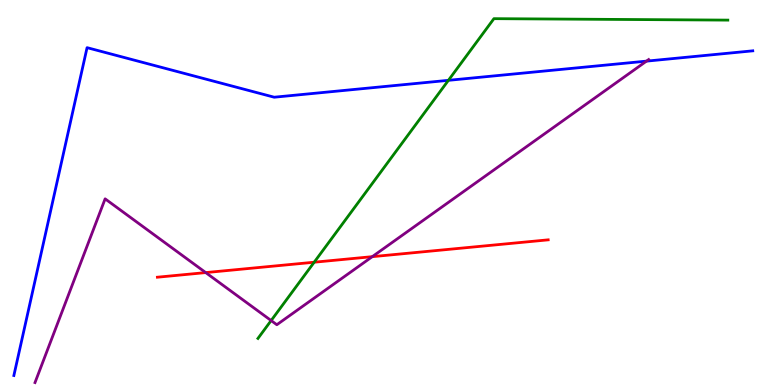[{'lines': ['blue', 'red'], 'intersections': []}, {'lines': ['green', 'red'], 'intersections': [{'x': 4.05, 'y': 3.19}]}, {'lines': ['purple', 'red'], 'intersections': [{'x': 2.65, 'y': 2.92}, {'x': 4.8, 'y': 3.33}]}, {'lines': ['blue', 'green'], 'intersections': [{'x': 5.79, 'y': 7.91}]}, {'lines': ['blue', 'purple'], 'intersections': [{'x': 8.34, 'y': 8.41}]}, {'lines': ['green', 'purple'], 'intersections': [{'x': 3.5, 'y': 1.67}]}]